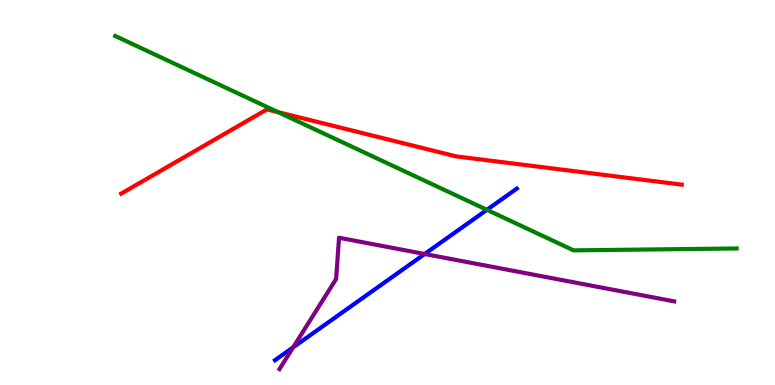[{'lines': ['blue', 'red'], 'intersections': []}, {'lines': ['green', 'red'], 'intersections': [{'x': 3.59, 'y': 7.09}]}, {'lines': ['purple', 'red'], 'intersections': []}, {'lines': ['blue', 'green'], 'intersections': [{'x': 6.28, 'y': 4.55}]}, {'lines': ['blue', 'purple'], 'intersections': [{'x': 3.78, 'y': 0.98}, {'x': 5.48, 'y': 3.4}]}, {'lines': ['green', 'purple'], 'intersections': []}]